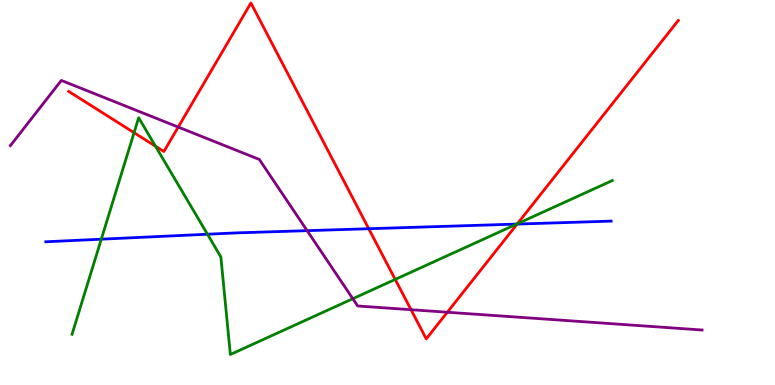[{'lines': ['blue', 'red'], 'intersections': [{'x': 4.76, 'y': 4.06}, {'x': 6.67, 'y': 4.18}]}, {'lines': ['green', 'red'], 'intersections': [{'x': 1.73, 'y': 6.55}, {'x': 2.01, 'y': 6.2}, {'x': 5.1, 'y': 2.74}, {'x': 6.68, 'y': 4.19}]}, {'lines': ['purple', 'red'], 'intersections': [{'x': 2.3, 'y': 6.7}, {'x': 5.3, 'y': 1.96}, {'x': 5.77, 'y': 1.89}]}, {'lines': ['blue', 'green'], 'intersections': [{'x': 1.31, 'y': 3.79}, {'x': 2.68, 'y': 3.92}, {'x': 6.67, 'y': 4.18}]}, {'lines': ['blue', 'purple'], 'intersections': [{'x': 3.96, 'y': 4.01}]}, {'lines': ['green', 'purple'], 'intersections': [{'x': 4.55, 'y': 2.24}]}]